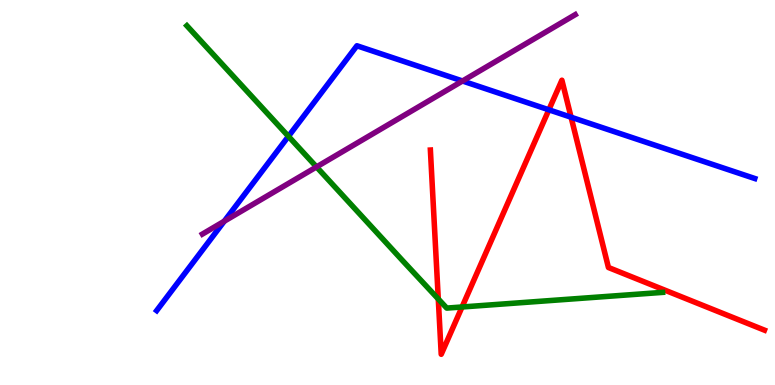[{'lines': ['blue', 'red'], 'intersections': [{'x': 7.08, 'y': 7.15}, {'x': 7.37, 'y': 6.96}]}, {'lines': ['green', 'red'], 'intersections': [{'x': 5.66, 'y': 2.23}, {'x': 5.96, 'y': 2.03}]}, {'lines': ['purple', 'red'], 'intersections': []}, {'lines': ['blue', 'green'], 'intersections': [{'x': 3.72, 'y': 6.46}]}, {'lines': ['blue', 'purple'], 'intersections': [{'x': 2.89, 'y': 4.25}, {'x': 5.97, 'y': 7.9}]}, {'lines': ['green', 'purple'], 'intersections': [{'x': 4.08, 'y': 5.66}]}]